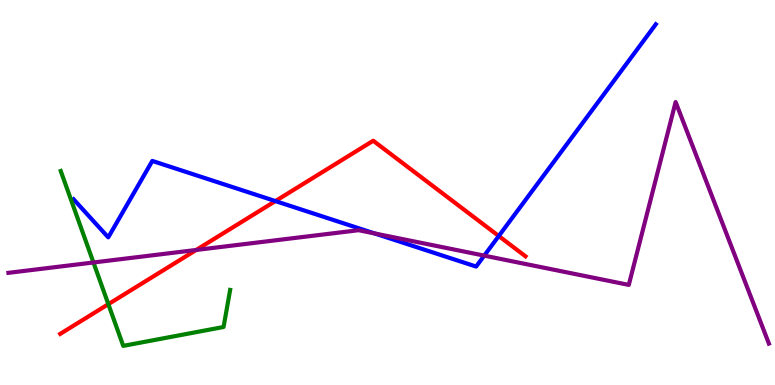[{'lines': ['blue', 'red'], 'intersections': [{'x': 3.55, 'y': 4.78}, {'x': 6.44, 'y': 3.87}]}, {'lines': ['green', 'red'], 'intersections': [{'x': 1.4, 'y': 2.1}]}, {'lines': ['purple', 'red'], 'intersections': [{'x': 2.53, 'y': 3.51}]}, {'lines': ['blue', 'green'], 'intersections': []}, {'lines': ['blue', 'purple'], 'intersections': [{'x': 4.83, 'y': 3.94}, {'x': 6.25, 'y': 3.36}]}, {'lines': ['green', 'purple'], 'intersections': [{'x': 1.21, 'y': 3.18}]}]